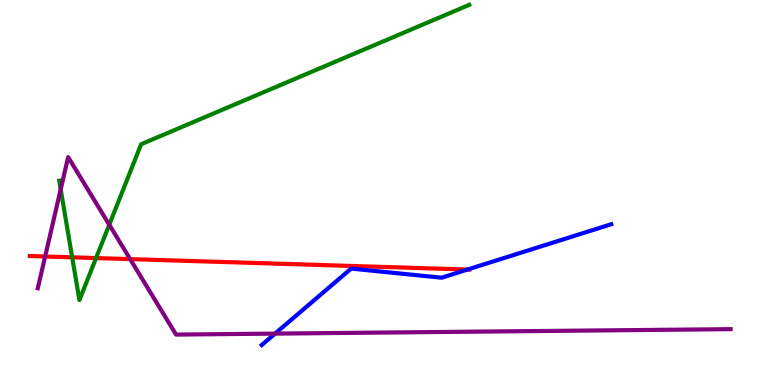[{'lines': ['blue', 'red'], 'intersections': [{'x': 6.03, 'y': 3.0}]}, {'lines': ['green', 'red'], 'intersections': [{'x': 0.931, 'y': 3.32}, {'x': 1.24, 'y': 3.3}]}, {'lines': ['purple', 'red'], 'intersections': [{'x': 0.583, 'y': 3.34}, {'x': 1.68, 'y': 3.27}]}, {'lines': ['blue', 'green'], 'intersections': []}, {'lines': ['blue', 'purple'], 'intersections': [{'x': 3.55, 'y': 1.33}]}, {'lines': ['green', 'purple'], 'intersections': [{'x': 0.783, 'y': 5.08}, {'x': 1.41, 'y': 4.16}]}]